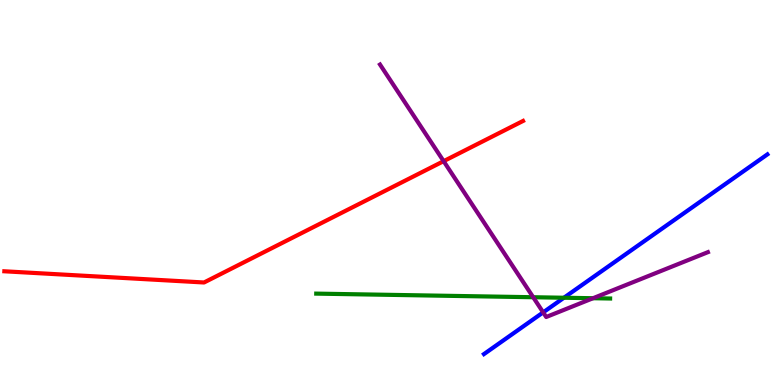[{'lines': ['blue', 'red'], 'intersections': []}, {'lines': ['green', 'red'], 'intersections': []}, {'lines': ['purple', 'red'], 'intersections': [{'x': 5.72, 'y': 5.81}]}, {'lines': ['blue', 'green'], 'intersections': [{'x': 7.28, 'y': 2.27}]}, {'lines': ['blue', 'purple'], 'intersections': [{'x': 7.01, 'y': 1.89}]}, {'lines': ['green', 'purple'], 'intersections': [{'x': 6.88, 'y': 2.28}, {'x': 7.65, 'y': 2.25}]}]